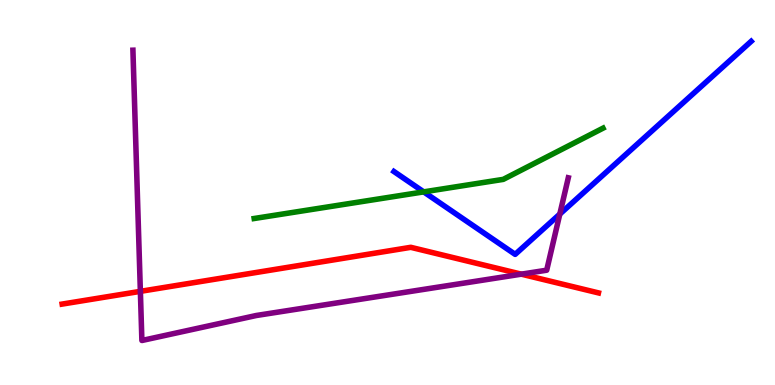[{'lines': ['blue', 'red'], 'intersections': []}, {'lines': ['green', 'red'], 'intersections': []}, {'lines': ['purple', 'red'], 'intersections': [{'x': 1.81, 'y': 2.43}, {'x': 6.73, 'y': 2.88}]}, {'lines': ['blue', 'green'], 'intersections': [{'x': 5.47, 'y': 5.02}]}, {'lines': ['blue', 'purple'], 'intersections': [{'x': 7.22, 'y': 4.44}]}, {'lines': ['green', 'purple'], 'intersections': []}]